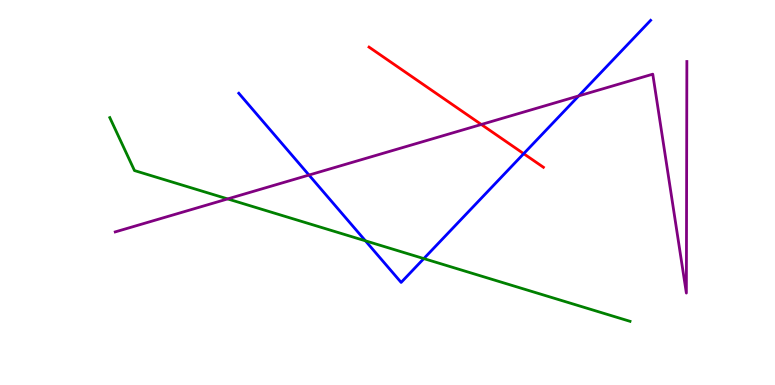[{'lines': ['blue', 'red'], 'intersections': [{'x': 6.76, 'y': 6.01}]}, {'lines': ['green', 'red'], 'intersections': []}, {'lines': ['purple', 'red'], 'intersections': [{'x': 6.21, 'y': 6.77}]}, {'lines': ['blue', 'green'], 'intersections': [{'x': 4.72, 'y': 3.74}, {'x': 5.47, 'y': 3.28}]}, {'lines': ['blue', 'purple'], 'intersections': [{'x': 3.99, 'y': 5.45}, {'x': 7.47, 'y': 7.51}]}, {'lines': ['green', 'purple'], 'intersections': [{'x': 2.94, 'y': 4.83}]}]